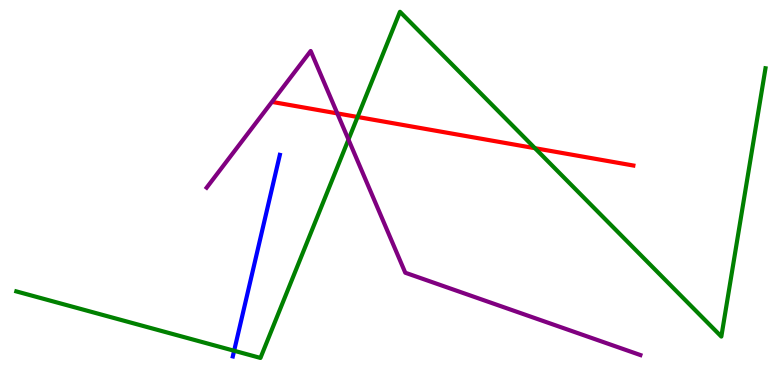[{'lines': ['blue', 'red'], 'intersections': []}, {'lines': ['green', 'red'], 'intersections': [{'x': 4.61, 'y': 6.96}, {'x': 6.9, 'y': 6.15}]}, {'lines': ['purple', 'red'], 'intersections': [{'x': 4.35, 'y': 7.05}]}, {'lines': ['blue', 'green'], 'intersections': [{'x': 3.02, 'y': 0.889}]}, {'lines': ['blue', 'purple'], 'intersections': []}, {'lines': ['green', 'purple'], 'intersections': [{'x': 4.5, 'y': 6.38}]}]